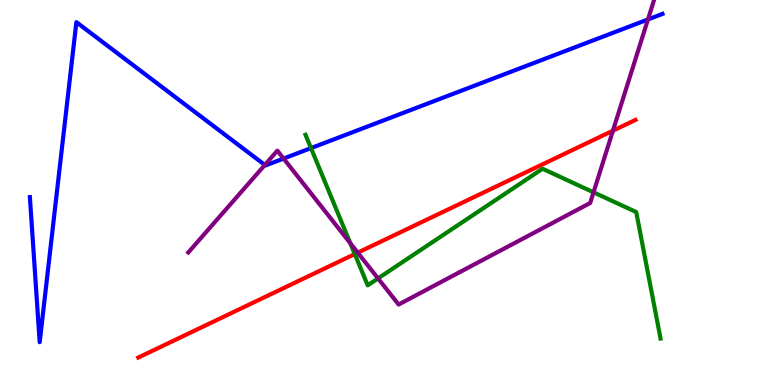[{'lines': ['blue', 'red'], 'intersections': []}, {'lines': ['green', 'red'], 'intersections': [{'x': 4.58, 'y': 3.4}]}, {'lines': ['purple', 'red'], 'intersections': [{'x': 4.62, 'y': 3.44}, {'x': 7.91, 'y': 6.61}]}, {'lines': ['blue', 'green'], 'intersections': [{'x': 4.01, 'y': 6.15}]}, {'lines': ['blue', 'purple'], 'intersections': [{'x': 3.42, 'y': 5.72}, {'x': 3.66, 'y': 5.88}, {'x': 8.36, 'y': 9.49}]}, {'lines': ['green', 'purple'], 'intersections': [{'x': 4.52, 'y': 3.68}, {'x': 4.88, 'y': 2.77}, {'x': 7.66, 'y': 5.0}]}]